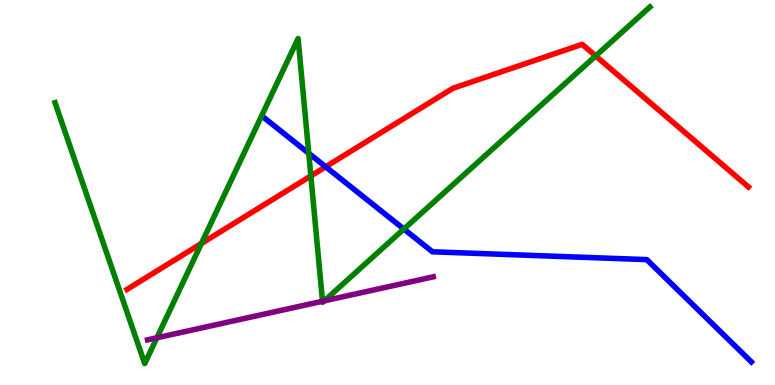[{'lines': ['blue', 'red'], 'intersections': [{'x': 4.2, 'y': 5.67}]}, {'lines': ['green', 'red'], 'intersections': [{'x': 2.6, 'y': 3.68}, {'x': 4.01, 'y': 5.43}, {'x': 7.69, 'y': 8.55}]}, {'lines': ['purple', 'red'], 'intersections': []}, {'lines': ['blue', 'green'], 'intersections': [{'x': 3.98, 'y': 6.02}, {'x': 5.21, 'y': 4.05}]}, {'lines': ['blue', 'purple'], 'intersections': []}, {'lines': ['green', 'purple'], 'intersections': [{'x': 2.02, 'y': 1.23}, {'x': 4.16, 'y': 2.18}, {'x': 4.18, 'y': 2.19}]}]